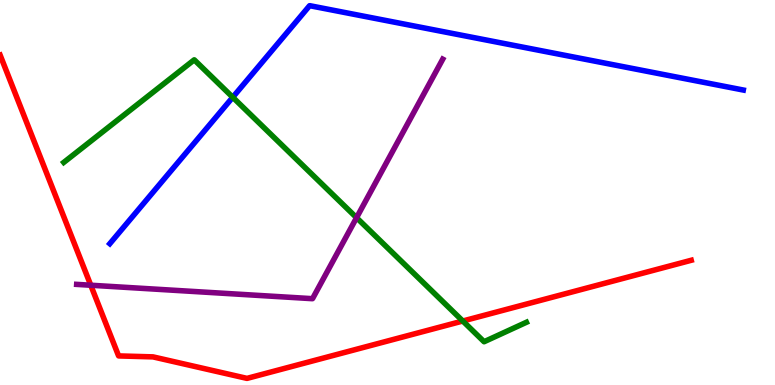[{'lines': ['blue', 'red'], 'intersections': []}, {'lines': ['green', 'red'], 'intersections': [{'x': 5.97, 'y': 1.66}]}, {'lines': ['purple', 'red'], 'intersections': [{'x': 1.17, 'y': 2.59}]}, {'lines': ['blue', 'green'], 'intersections': [{'x': 3.0, 'y': 7.47}]}, {'lines': ['blue', 'purple'], 'intersections': []}, {'lines': ['green', 'purple'], 'intersections': [{'x': 4.6, 'y': 4.35}]}]